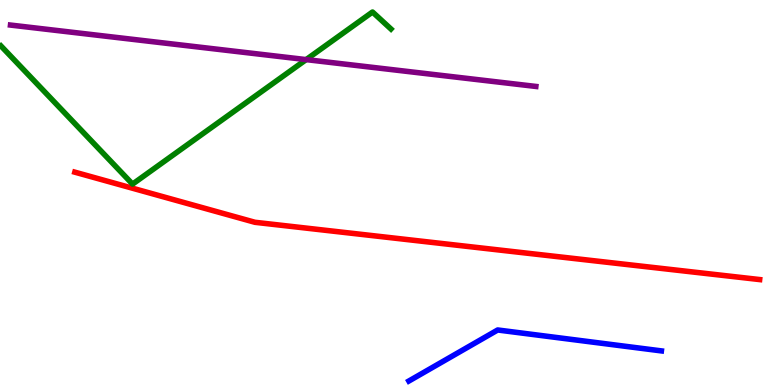[{'lines': ['blue', 'red'], 'intersections': []}, {'lines': ['green', 'red'], 'intersections': []}, {'lines': ['purple', 'red'], 'intersections': []}, {'lines': ['blue', 'green'], 'intersections': []}, {'lines': ['blue', 'purple'], 'intersections': []}, {'lines': ['green', 'purple'], 'intersections': [{'x': 3.95, 'y': 8.45}]}]